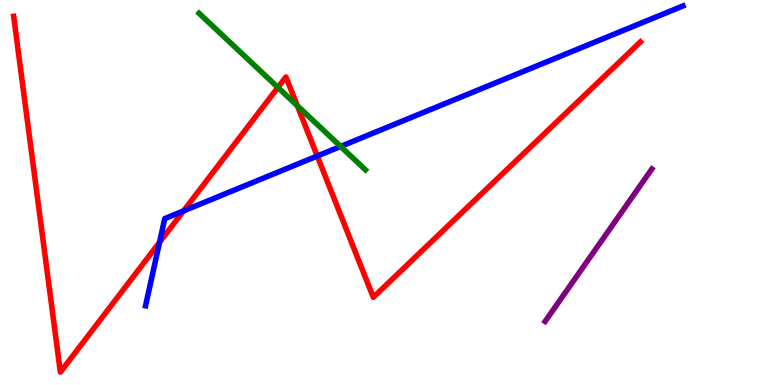[{'lines': ['blue', 'red'], 'intersections': [{'x': 2.06, 'y': 3.71}, {'x': 2.37, 'y': 4.52}, {'x': 4.09, 'y': 5.95}]}, {'lines': ['green', 'red'], 'intersections': [{'x': 3.59, 'y': 7.73}, {'x': 3.84, 'y': 7.25}]}, {'lines': ['purple', 'red'], 'intersections': []}, {'lines': ['blue', 'green'], 'intersections': [{'x': 4.4, 'y': 6.2}]}, {'lines': ['blue', 'purple'], 'intersections': []}, {'lines': ['green', 'purple'], 'intersections': []}]